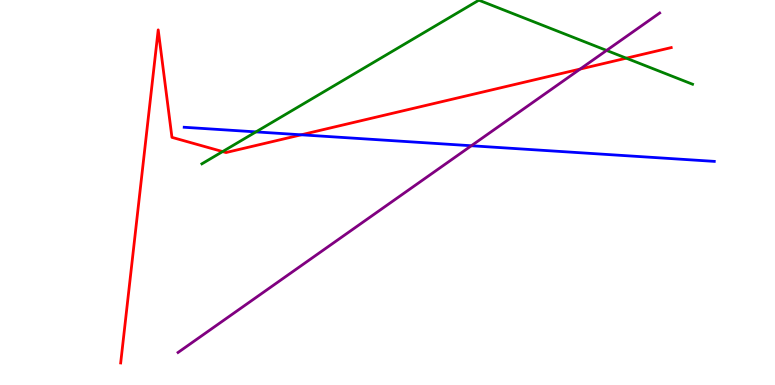[{'lines': ['blue', 'red'], 'intersections': [{'x': 3.89, 'y': 6.5}]}, {'lines': ['green', 'red'], 'intersections': [{'x': 2.87, 'y': 6.06}, {'x': 8.08, 'y': 8.49}]}, {'lines': ['purple', 'red'], 'intersections': [{'x': 7.49, 'y': 8.21}]}, {'lines': ['blue', 'green'], 'intersections': [{'x': 3.3, 'y': 6.57}]}, {'lines': ['blue', 'purple'], 'intersections': [{'x': 6.08, 'y': 6.21}]}, {'lines': ['green', 'purple'], 'intersections': [{'x': 7.83, 'y': 8.69}]}]